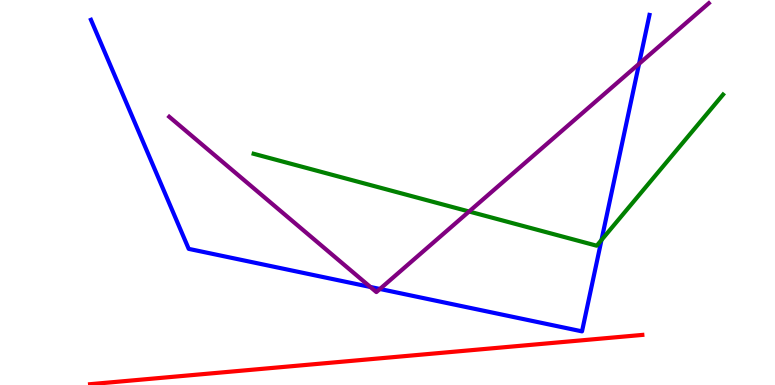[{'lines': ['blue', 'red'], 'intersections': []}, {'lines': ['green', 'red'], 'intersections': []}, {'lines': ['purple', 'red'], 'intersections': []}, {'lines': ['blue', 'green'], 'intersections': [{'x': 7.76, 'y': 3.77}]}, {'lines': ['blue', 'purple'], 'intersections': [{'x': 4.78, 'y': 2.55}, {'x': 4.9, 'y': 2.49}, {'x': 8.25, 'y': 8.34}]}, {'lines': ['green', 'purple'], 'intersections': [{'x': 6.05, 'y': 4.51}]}]